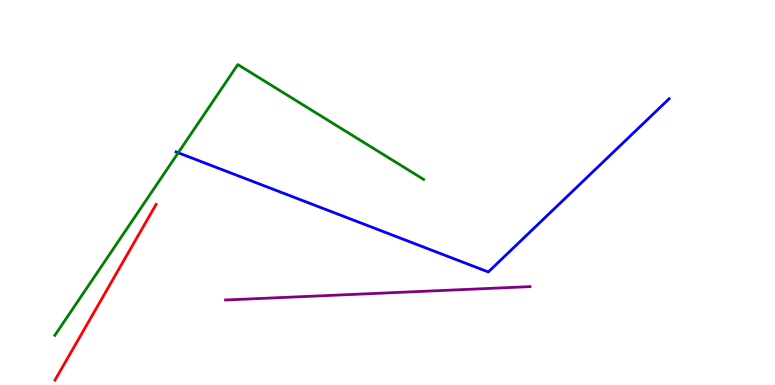[{'lines': ['blue', 'red'], 'intersections': []}, {'lines': ['green', 'red'], 'intersections': []}, {'lines': ['purple', 'red'], 'intersections': []}, {'lines': ['blue', 'green'], 'intersections': [{'x': 2.3, 'y': 6.03}]}, {'lines': ['blue', 'purple'], 'intersections': []}, {'lines': ['green', 'purple'], 'intersections': []}]